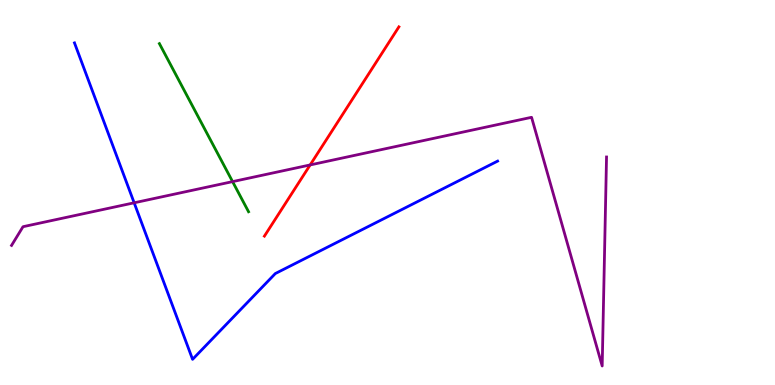[{'lines': ['blue', 'red'], 'intersections': []}, {'lines': ['green', 'red'], 'intersections': []}, {'lines': ['purple', 'red'], 'intersections': [{'x': 4.0, 'y': 5.72}]}, {'lines': ['blue', 'green'], 'intersections': []}, {'lines': ['blue', 'purple'], 'intersections': [{'x': 1.73, 'y': 4.73}]}, {'lines': ['green', 'purple'], 'intersections': [{'x': 3.0, 'y': 5.28}]}]